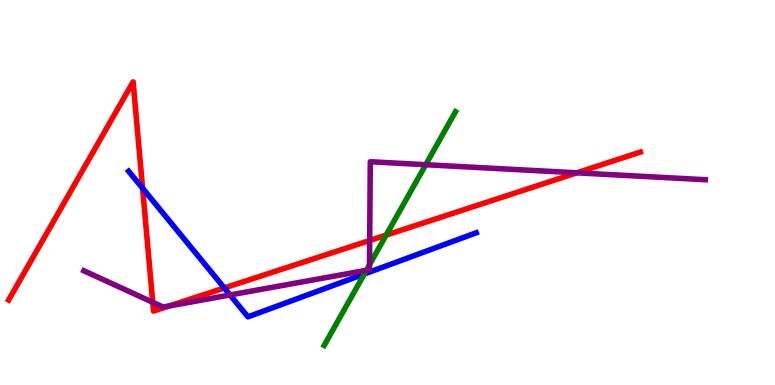[{'lines': ['blue', 'red'], 'intersections': [{'x': 1.84, 'y': 5.11}, {'x': 2.89, 'y': 2.52}]}, {'lines': ['green', 'red'], 'intersections': [{'x': 4.98, 'y': 3.89}]}, {'lines': ['purple', 'red'], 'intersections': [{'x': 1.97, 'y': 2.15}, {'x': 2.18, 'y': 2.05}, {'x': 4.77, 'y': 3.75}, {'x': 7.44, 'y': 5.51}]}, {'lines': ['blue', 'green'], 'intersections': [{'x': 4.7, 'y': 2.88}]}, {'lines': ['blue', 'purple'], 'intersections': [{'x': 2.97, 'y': 2.34}]}, {'lines': ['green', 'purple'], 'intersections': [{'x': 4.73, 'y': 2.98}, {'x': 4.77, 'y': 3.12}, {'x': 5.49, 'y': 5.72}]}]